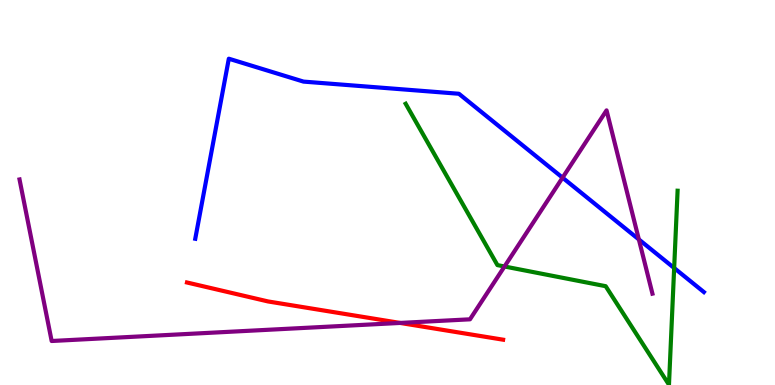[{'lines': ['blue', 'red'], 'intersections': []}, {'lines': ['green', 'red'], 'intersections': []}, {'lines': ['purple', 'red'], 'intersections': [{'x': 5.16, 'y': 1.61}]}, {'lines': ['blue', 'green'], 'intersections': [{'x': 8.7, 'y': 3.04}]}, {'lines': ['blue', 'purple'], 'intersections': [{'x': 7.26, 'y': 5.39}, {'x': 8.24, 'y': 3.78}]}, {'lines': ['green', 'purple'], 'intersections': [{'x': 6.51, 'y': 3.08}]}]